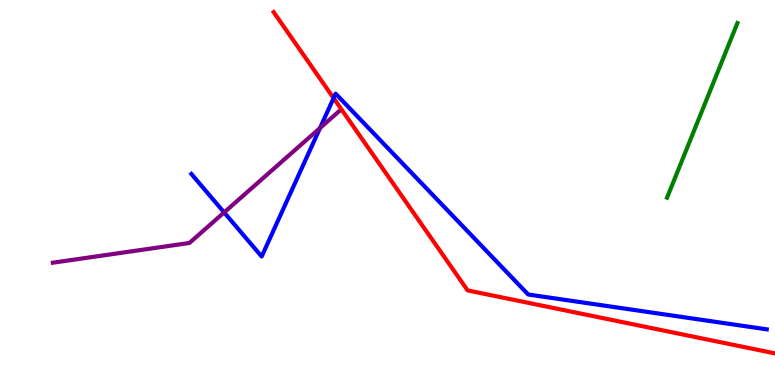[{'lines': ['blue', 'red'], 'intersections': [{'x': 4.3, 'y': 7.45}]}, {'lines': ['green', 'red'], 'intersections': []}, {'lines': ['purple', 'red'], 'intersections': []}, {'lines': ['blue', 'green'], 'intersections': []}, {'lines': ['blue', 'purple'], 'intersections': [{'x': 2.89, 'y': 4.48}, {'x': 4.13, 'y': 6.67}]}, {'lines': ['green', 'purple'], 'intersections': []}]